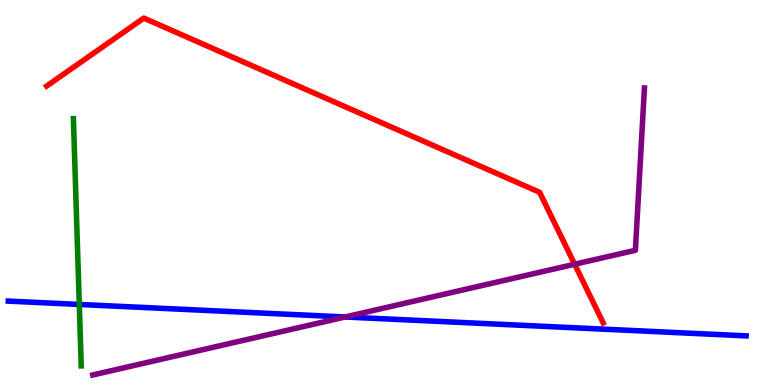[{'lines': ['blue', 'red'], 'intersections': []}, {'lines': ['green', 'red'], 'intersections': []}, {'lines': ['purple', 'red'], 'intersections': [{'x': 7.41, 'y': 3.14}]}, {'lines': ['blue', 'green'], 'intersections': [{'x': 1.02, 'y': 2.09}]}, {'lines': ['blue', 'purple'], 'intersections': [{'x': 4.45, 'y': 1.77}]}, {'lines': ['green', 'purple'], 'intersections': []}]